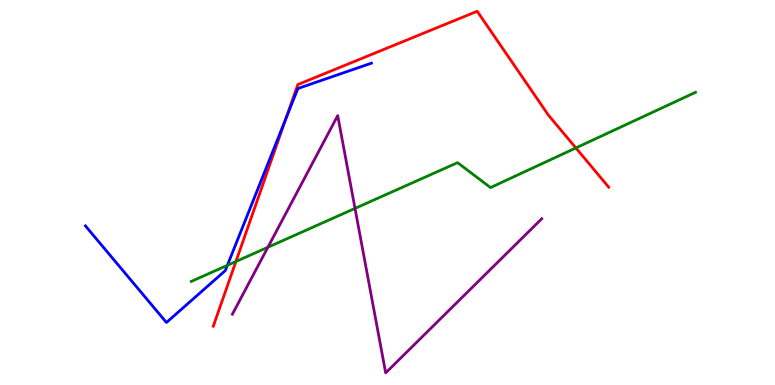[{'lines': ['blue', 'red'], 'intersections': [{'x': 3.69, 'y': 6.92}]}, {'lines': ['green', 'red'], 'intersections': [{'x': 3.04, 'y': 3.21}, {'x': 7.43, 'y': 6.16}]}, {'lines': ['purple', 'red'], 'intersections': []}, {'lines': ['blue', 'green'], 'intersections': [{'x': 2.93, 'y': 3.11}]}, {'lines': ['blue', 'purple'], 'intersections': []}, {'lines': ['green', 'purple'], 'intersections': [{'x': 3.46, 'y': 3.58}, {'x': 4.58, 'y': 4.59}]}]